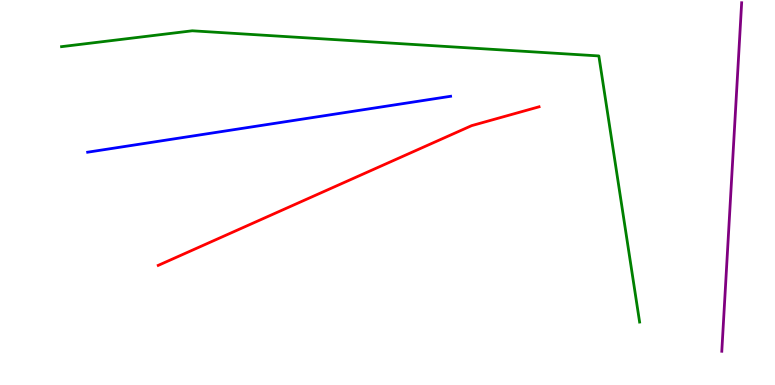[{'lines': ['blue', 'red'], 'intersections': []}, {'lines': ['green', 'red'], 'intersections': []}, {'lines': ['purple', 'red'], 'intersections': []}, {'lines': ['blue', 'green'], 'intersections': []}, {'lines': ['blue', 'purple'], 'intersections': []}, {'lines': ['green', 'purple'], 'intersections': []}]